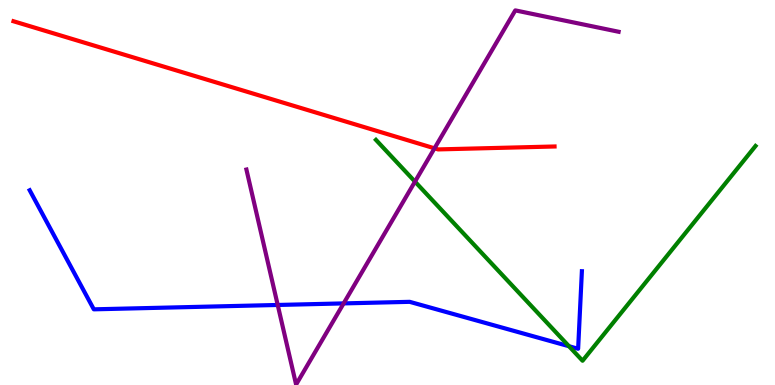[{'lines': ['blue', 'red'], 'intersections': []}, {'lines': ['green', 'red'], 'intersections': []}, {'lines': ['purple', 'red'], 'intersections': [{'x': 5.61, 'y': 6.15}]}, {'lines': ['blue', 'green'], 'intersections': [{'x': 7.34, 'y': 1.01}]}, {'lines': ['blue', 'purple'], 'intersections': [{'x': 3.58, 'y': 2.08}, {'x': 4.43, 'y': 2.12}]}, {'lines': ['green', 'purple'], 'intersections': [{'x': 5.35, 'y': 5.28}]}]